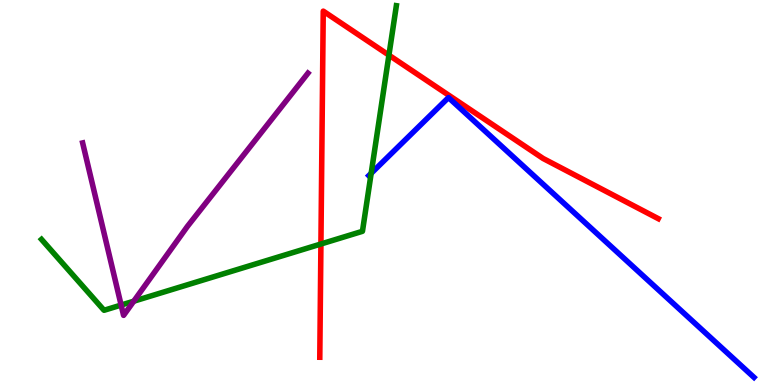[{'lines': ['blue', 'red'], 'intersections': []}, {'lines': ['green', 'red'], 'intersections': [{'x': 4.14, 'y': 3.66}, {'x': 5.02, 'y': 8.57}]}, {'lines': ['purple', 'red'], 'intersections': []}, {'lines': ['blue', 'green'], 'intersections': [{'x': 4.79, 'y': 5.5}]}, {'lines': ['blue', 'purple'], 'intersections': []}, {'lines': ['green', 'purple'], 'intersections': [{'x': 1.56, 'y': 2.08}, {'x': 1.73, 'y': 2.18}]}]